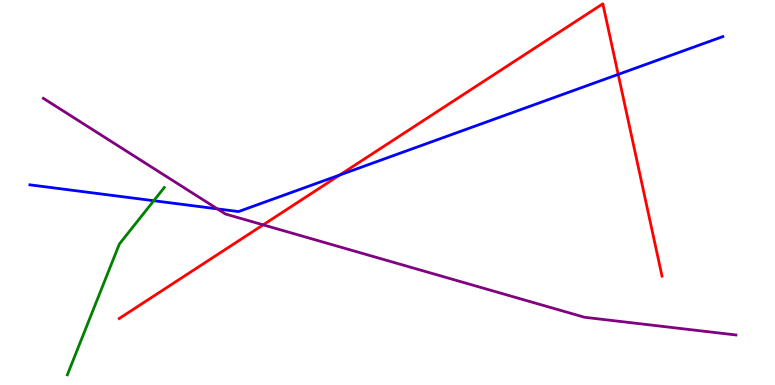[{'lines': ['blue', 'red'], 'intersections': [{'x': 4.38, 'y': 5.45}, {'x': 7.98, 'y': 8.07}]}, {'lines': ['green', 'red'], 'intersections': []}, {'lines': ['purple', 'red'], 'intersections': [{'x': 3.4, 'y': 4.16}]}, {'lines': ['blue', 'green'], 'intersections': [{'x': 1.98, 'y': 4.79}]}, {'lines': ['blue', 'purple'], 'intersections': [{'x': 2.8, 'y': 4.57}]}, {'lines': ['green', 'purple'], 'intersections': []}]